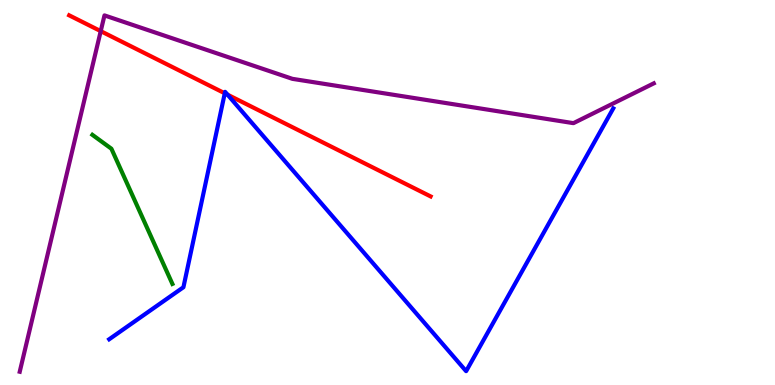[{'lines': ['blue', 'red'], 'intersections': [{'x': 2.9, 'y': 7.58}, {'x': 2.94, 'y': 7.54}]}, {'lines': ['green', 'red'], 'intersections': []}, {'lines': ['purple', 'red'], 'intersections': [{'x': 1.3, 'y': 9.19}]}, {'lines': ['blue', 'green'], 'intersections': []}, {'lines': ['blue', 'purple'], 'intersections': []}, {'lines': ['green', 'purple'], 'intersections': []}]